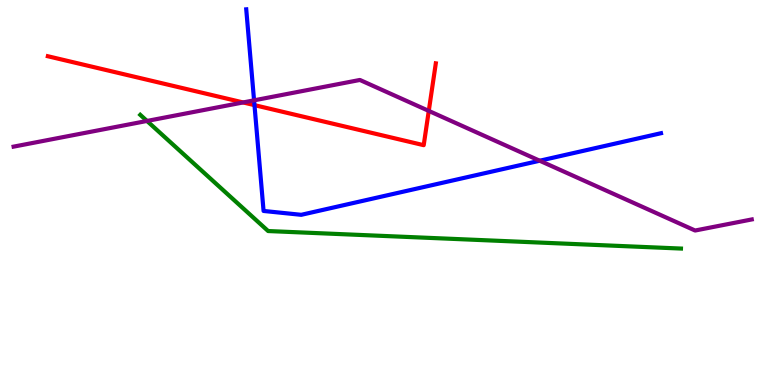[{'lines': ['blue', 'red'], 'intersections': [{'x': 3.28, 'y': 7.27}]}, {'lines': ['green', 'red'], 'intersections': []}, {'lines': ['purple', 'red'], 'intersections': [{'x': 3.14, 'y': 7.34}, {'x': 5.53, 'y': 7.12}]}, {'lines': ['blue', 'green'], 'intersections': []}, {'lines': ['blue', 'purple'], 'intersections': [{'x': 3.28, 'y': 7.39}, {'x': 6.96, 'y': 5.83}]}, {'lines': ['green', 'purple'], 'intersections': [{'x': 1.9, 'y': 6.86}]}]